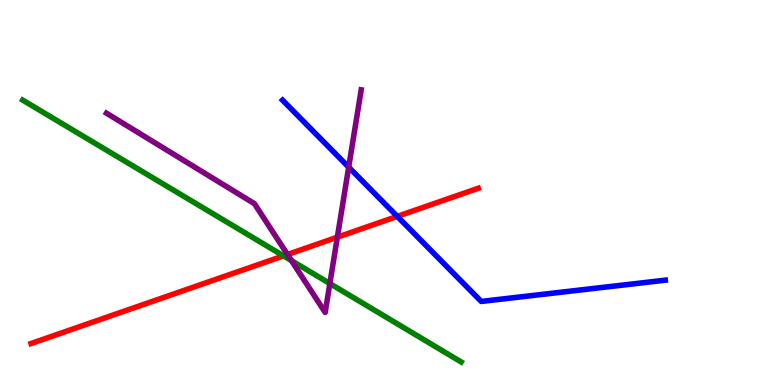[{'lines': ['blue', 'red'], 'intersections': [{'x': 5.13, 'y': 4.38}]}, {'lines': ['green', 'red'], 'intersections': [{'x': 3.66, 'y': 3.35}]}, {'lines': ['purple', 'red'], 'intersections': [{'x': 3.71, 'y': 3.39}, {'x': 4.35, 'y': 3.84}]}, {'lines': ['blue', 'green'], 'intersections': []}, {'lines': ['blue', 'purple'], 'intersections': [{'x': 4.5, 'y': 5.66}]}, {'lines': ['green', 'purple'], 'intersections': [{'x': 3.76, 'y': 3.23}, {'x': 4.26, 'y': 2.64}]}]